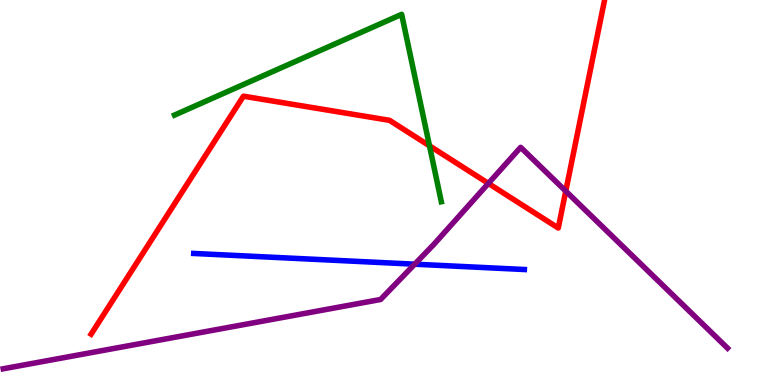[{'lines': ['blue', 'red'], 'intersections': []}, {'lines': ['green', 'red'], 'intersections': [{'x': 5.54, 'y': 6.21}]}, {'lines': ['purple', 'red'], 'intersections': [{'x': 6.3, 'y': 5.24}, {'x': 7.3, 'y': 5.04}]}, {'lines': ['blue', 'green'], 'intersections': []}, {'lines': ['blue', 'purple'], 'intersections': [{'x': 5.35, 'y': 3.14}]}, {'lines': ['green', 'purple'], 'intersections': []}]